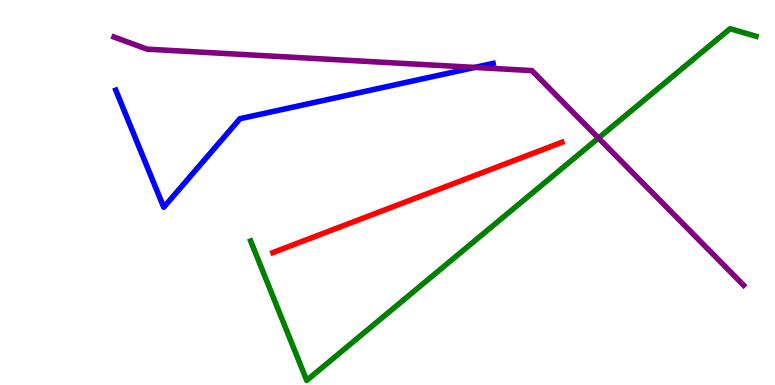[{'lines': ['blue', 'red'], 'intersections': []}, {'lines': ['green', 'red'], 'intersections': []}, {'lines': ['purple', 'red'], 'intersections': []}, {'lines': ['blue', 'green'], 'intersections': []}, {'lines': ['blue', 'purple'], 'intersections': [{'x': 6.13, 'y': 8.25}]}, {'lines': ['green', 'purple'], 'intersections': [{'x': 7.72, 'y': 6.41}]}]